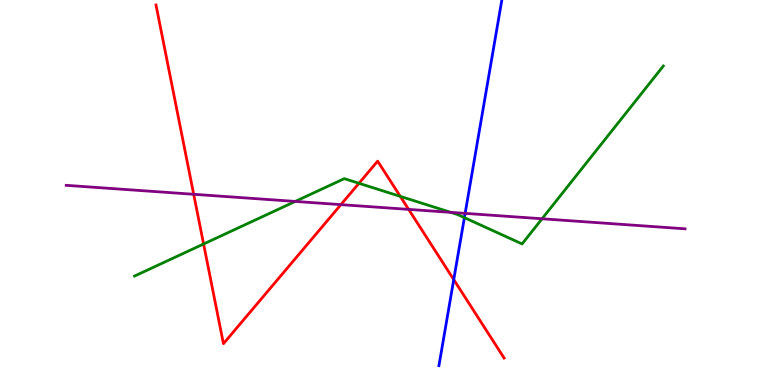[{'lines': ['blue', 'red'], 'intersections': [{'x': 5.85, 'y': 2.74}]}, {'lines': ['green', 'red'], 'intersections': [{'x': 2.63, 'y': 3.66}, {'x': 4.63, 'y': 5.24}, {'x': 5.16, 'y': 4.9}]}, {'lines': ['purple', 'red'], 'intersections': [{'x': 2.5, 'y': 4.95}, {'x': 4.4, 'y': 4.68}, {'x': 5.27, 'y': 4.56}]}, {'lines': ['blue', 'green'], 'intersections': [{'x': 5.99, 'y': 4.35}]}, {'lines': ['blue', 'purple'], 'intersections': [{'x': 6.0, 'y': 4.46}]}, {'lines': ['green', 'purple'], 'intersections': [{'x': 3.81, 'y': 4.77}, {'x': 5.82, 'y': 4.48}, {'x': 6.99, 'y': 4.32}]}]